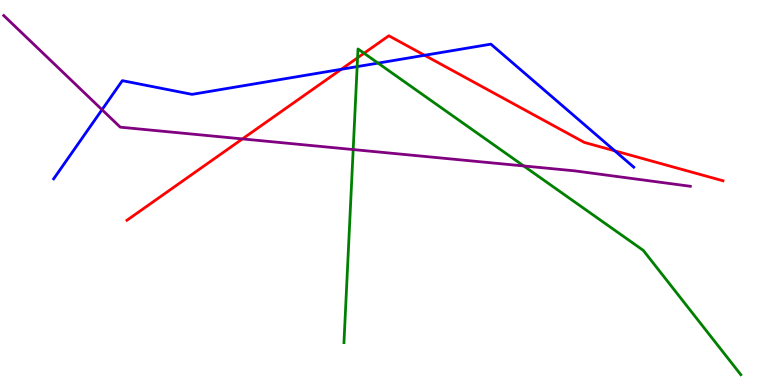[{'lines': ['blue', 'red'], 'intersections': [{'x': 4.4, 'y': 8.2}, {'x': 5.48, 'y': 8.56}, {'x': 7.93, 'y': 6.08}]}, {'lines': ['green', 'red'], 'intersections': [{'x': 4.61, 'y': 8.5}, {'x': 4.7, 'y': 8.62}]}, {'lines': ['purple', 'red'], 'intersections': [{'x': 3.13, 'y': 6.39}]}, {'lines': ['blue', 'green'], 'intersections': [{'x': 4.61, 'y': 8.27}, {'x': 4.88, 'y': 8.36}]}, {'lines': ['blue', 'purple'], 'intersections': [{'x': 1.32, 'y': 7.15}]}, {'lines': ['green', 'purple'], 'intersections': [{'x': 4.56, 'y': 6.12}, {'x': 6.76, 'y': 5.69}]}]